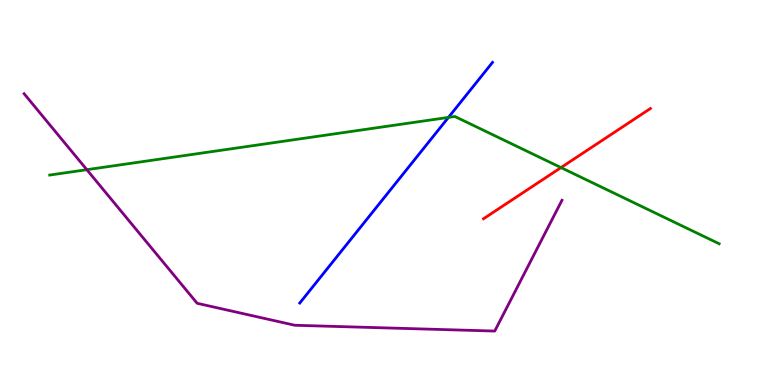[{'lines': ['blue', 'red'], 'intersections': []}, {'lines': ['green', 'red'], 'intersections': [{'x': 7.24, 'y': 5.65}]}, {'lines': ['purple', 'red'], 'intersections': []}, {'lines': ['blue', 'green'], 'intersections': [{'x': 5.79, 'y': 6.95}]}, {'lines': ['blue', 'purple'], 'intersections': []}, {'lines': ['green', 'purple'], 'intersections': [{'x': 1.12, 'y': 5.59}]}]